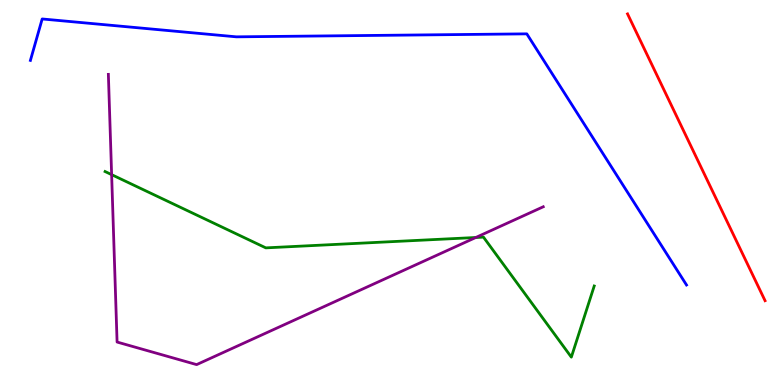[{'lines': ['blue', 'red'], 'intersections': []}, {'lines': ['green', 'red'], 'intersections': []}, {'lines': ['purple', 'red'], 'intersections': []}, {'lines': ['blue', 'green'], 'intersections': []}, {'lines': ['blue', 'purple'], 'intersections': []}, {'lines': ['green', 'purple'], 'intersections': [{'x': 1.44, 'y': 5.46}, {'x': 6.14, 'y': 3.83}]}]